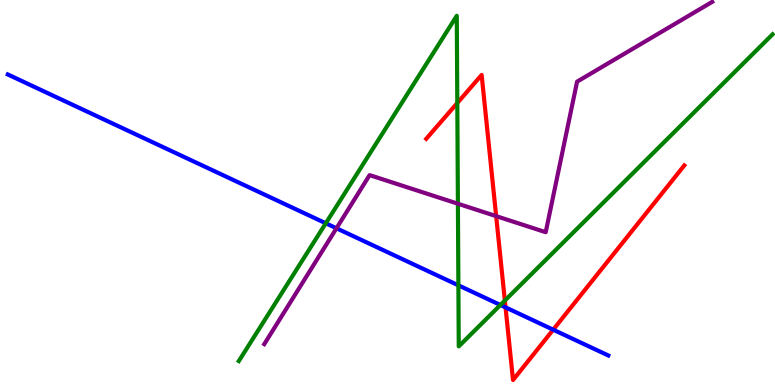[{'lines': ['blue', 'red'], 'intersections': [{'x': 6.52, 'y': 2.02}, {'x': 7.14, 'y': 1.44}]}, {'lines': ['green', 'red'], 'intersections': [{'x': 5.9, 'y': 7.32}, {'x': 6.51, 'y': 2.19}]}, {'lines': ['purple', 'red'], 'intersections': [{'x': 6.4, 'y': 4.39}]}, {'lines': ['blue', 'green'], 'intersections': [{'x': 4.2, 'y': 4.2}, {'x': 5.91, 'y': 2.59}, {'x': 6.46, 'y': 2.08}]}, {'lines': ['blue', 'purple'], 'intersections': [{'x': 4.34, 'y': 4.07}]}, {'lines': ['green', 'purple'], 'intersections': [{'x': 5.91, 'y': 4.71}]}]